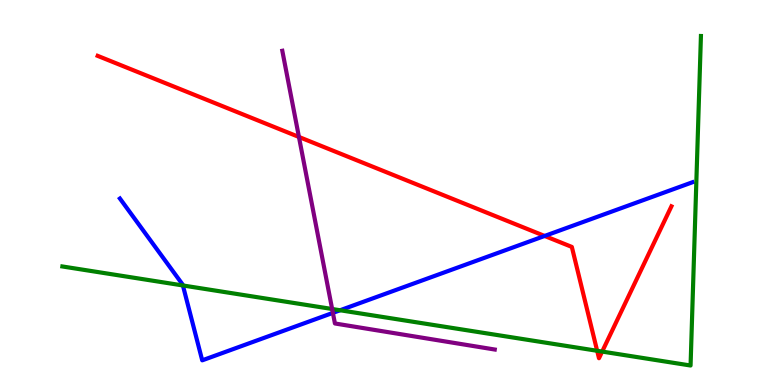[{'lines': ['blue', 'red'], 'intersections': [{'x': 7.03, 'y': 3.87}]}, {'lines': ['green', 'red'], 'intersections': [{'x': 7.71, 'y': 0.889}, {'x': 7.77, 'y': 0.868}]}, {'lines': ['purple', 'red'], 'intersections': [{'x': 3.86, 'y': 6.44}]}, {'lines': ['blue', 'green'], 'intersections': [{'x': 2.36, 'y': 2.59}, {'x': 4.39, 'y': 1.94}]}, {'lines': ['blue', 'purple'], 'intersections': [{'x': 4.3, 'y': 1.87}]}, {'lines': ['green', 'purple'], 'intersections': [{'x': 4.29, 'y': 1.97}]}]